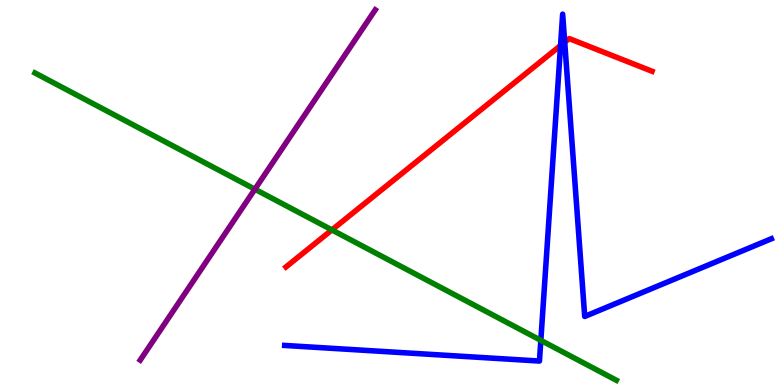[{'lines': ['blue', 'red'], 'intersections': [{'x': 7.23, 'y': 8.82}, {'x': 7.29, 'y': 8.9}]}, {'lines': ['green', 'red'], 'intersections': [{'x': 4.28, 'y': 4.03}]}, {'lines': ['purple', 'red'], 'intersections': []}, {'lines': ['blue', 'green'], 'intersections': [{'x': 6.98, 'y': 1.16}]}, {'lines': ['blue', 'purple'], 'intersections': []}, {'lines': ['green', 'purple'], 'intersections': [{'x': 3.29, 'y': 5.09}]}]